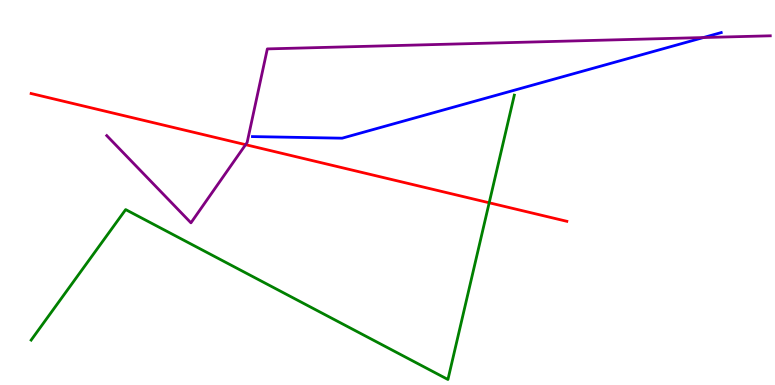[{'lines': ['blue', 'red'], 'intersections': []}, {'lines': ['green', 'red'], 'intersections': [{'x': 6.31, 'y': 4.73}]}, {'lines': ['purple', 'red'], 'intersections': [{'x': 3.17, 'y': 6.24}]}, {'lines': ['blue', 'green'], 'intersections': []}, {'lines': ['blue', 'purple'], 'intersections': [{'x': 9.08, 'y': 9.02}]}, {'lines': ['green', 'purple'], 'intersections': []}]